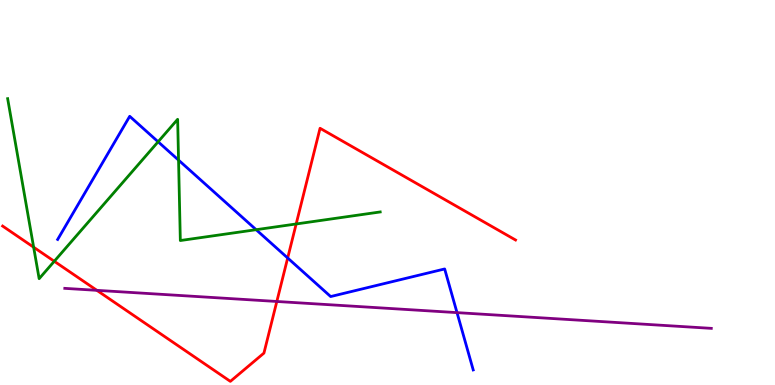[{'lines': ['blue', 'red'], 'intersections': [{'x': 3.71, 'y': 3.3}]}, {'lines': ['green', 'red'], 'intersections': [{'x': 0.434, 'y': 3.58}, {'x': 0.7, 'y': 3.21}, {'x': 3.82, 'y': 4.18}]}, {'lines': ['purple', 'red'], 'intersections': [{'x': 1.25, 'y': 2.46}, {'x': 3.57, 'y': 2.17}]}, {'lines': ['blue', 'green'], 'intersections': [{'x': 2.04, 'y': 6.32}, {'x': 2.3, 'y': 5.84}, {'x': 3.3, 'y': 4.03}]}, {'lines': ['blue', 'purple'], 'intersections': [{'x': 5.9, 'y': 1.88}]}, {'lines': ['green', 'purple'], 'intersections': []}]